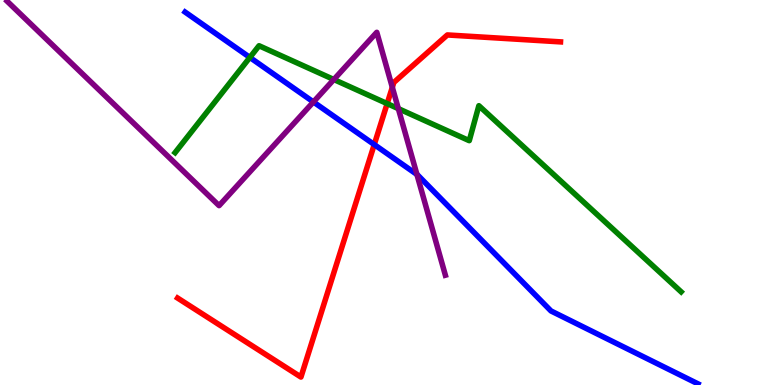[{'lines': ['blue', 'red'], 'intersections': [{'x': 4.83, 'y': 6.24}]}, {'lines': ['green', 'red'], 'intersections': [{'x': 5.0, 'y': 7.31}]}, {'lines': ['purple', 'red'], 'intersections': [{'x': 5.06, 'y': 7.73}]}, {'lines': ['blue', 'green'], 'intersections': [{'x': 3.22, 'y': 8.51}]}, {'lines': ['blue', 'purple'], 'intersections': [{'x': 4.04, 'y': 7.35}, {'x': 5.38, 'y': 5.47}]}, {'lines': ['green', 'purple'], 'intersections': [{'x': 4.31, 'y': 7.93}, {'x': 5.14, 'y': 7.18}]}]